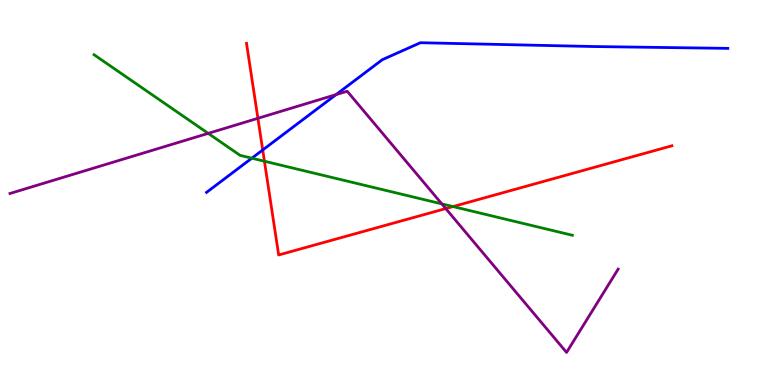[{'lines': ['blue', 'red'], 'intersections': [{'x': 3.39, 'y': 6.1}]}, {'lines': ['green', 'red'], 'intersections': [{'x': 3.41, 'y': 5.81}, {'x': 5.85, 'y': 4.63}]}, {'lines': ['purple', 'red'], 'intersections': [{'x': 3.33, 'y': 6.93}, {'x': 5.75, 'y': 4.58}]}, {'lines': ['blue', 'green'], 'intersections': [{'x': 3.25, 'y': 5.89}]}, {'lines': ['blue', 'purple'], 'intersections': [{'x': 4.34, 'y': 7.54}]}, {'lines': ['green', 'purple'], 'intersections': [{'x': 2.69, 'y': 6.54}, {'x': 5.7, 'y': 4.7}]}]